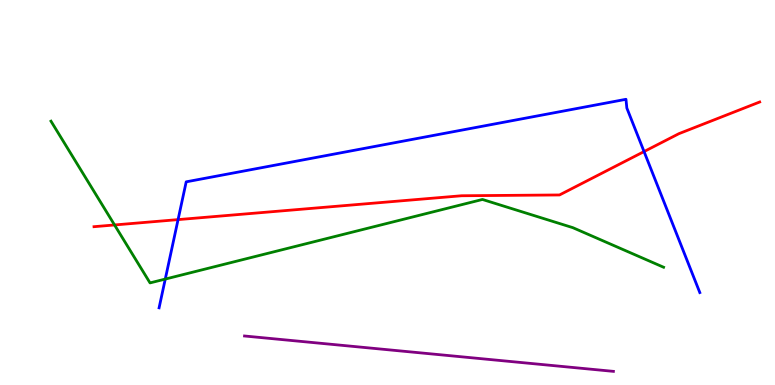[{'lines': ['blue', 'red'], 'intersections': [{'x': 2.3, 'y': 4.3}, {'x': 8.31, 'y': 6.06}]}, {'lines': ['green', 'red'], 'intersections': [{'x': 1.48, 'y': 4.16}]}, {'lines': ['purple', 'red'], 'intersections': []}, {'lines': ['blue', 'green'], 'intersections': [{'x': 2.13, 'y': 2.75}]}, {'lines': ['blue', 'purple'], 'intersections': []}, {'lines': ['green', 'purple'], 'intersections': []}]